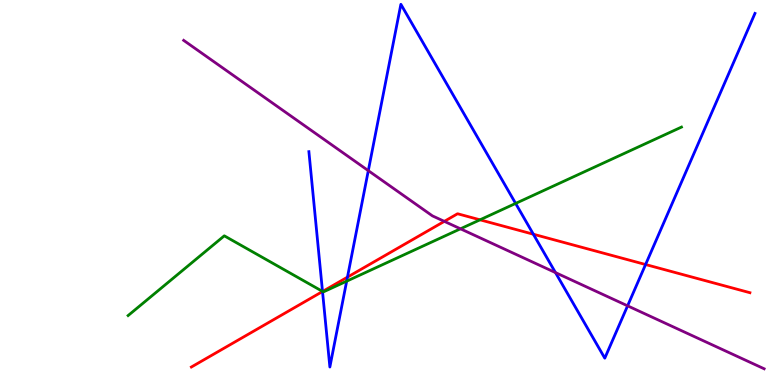[{'lines': ['blue', 'red'], 'intersections': [{'x': 4.16, 'y': 2.43}, {'x': 4.48, 'y': 2.8}, {'x': 6.88, 'y': 3.92}, {'x': 8.33, 'y': 3.13}]}, {'lines': ['green', 'red'], 'intersections': [{'x': 4.16, 'y': 2.43}, {'x': 6.19, 'y': 4.29}]}, {'lines': ['purple', 'red'], 'intersections': [{'x': 5.73, 'y': 4.25}]}, {'lines': ['blue', 'green'], 'intersections': [{'x': 4.16, 'y': 2.43}, {'x': 4.47, 'y': 2.7}, {'x': 6.65, 'y': 4.72}]}, {'lines': ['blue', 'purple'], 'intersections': [{'x': 4.75, 'y': 5.57}, {'x': 7.17, 'y': 2.92}, {'x': 8.1, 'y': 2.06}]}, {'lines': ['green', 'purple'], 'intersections': [{'x': 5.94, 'y': 4.06}]}]